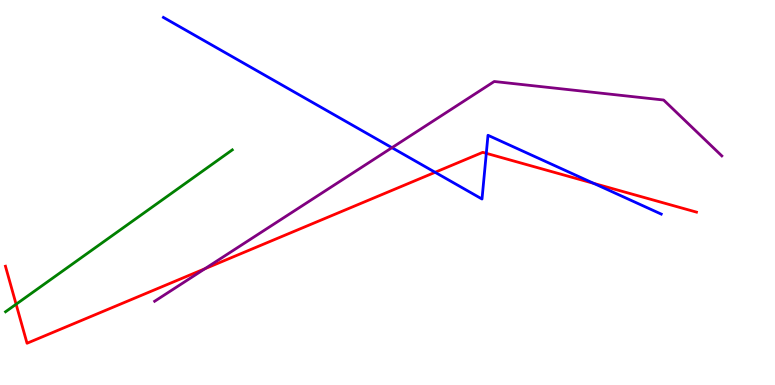[{'lines': ['blue', 'red'], 'intersections': [{'x': 5.61, 'y': 5.52}, {'x': 6.27, 'y': 6.02}, {'x': 7.66, 'y': 5.24}]}, {'lines': ['green', 'red'], 'intersections': [{'x': 0.208, 'y': 2.1}]}, {'lines': ['purple', 'red'], 'intersections': [{'x': 2.64, 'y': 3.02}]}, {'lines': ['blue', 'green'], 'intersections': []}, {'lines': ['blue', 'purple'], 'intersections': [{'x': 5.06, 'y': 6.16}]}, {'lines': ['green', 'purple'], 'intersections': []}]